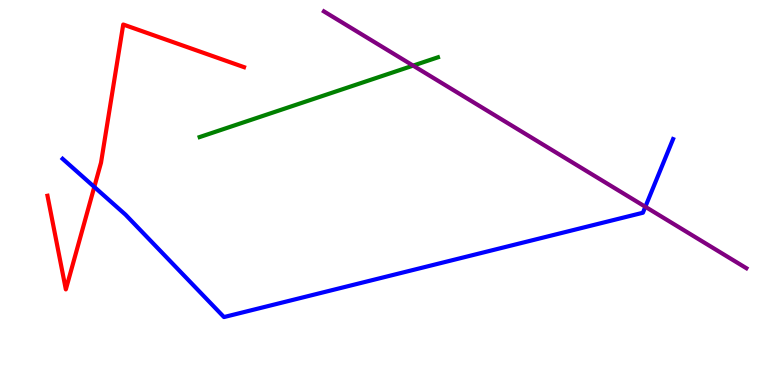[{'lines': ['blue', 'red'], 'intersections': [{'x': 1.22, 'y': 5.14}]}, {'lines': ['green', 'red'], 'intersections': []}, {'lines': ['purple', 'red'], 'intersections': []}, {'lines': ['blue', 'green'], 'intersections': []}, {'lines': ['blue', 'purple'], 'intersections': [{'x': 8.33, 'y': 4.63}]}, {'lines': ['green', 'purple'], 'intersections': [{'x': 5.33, 'y': 8.3}]}]